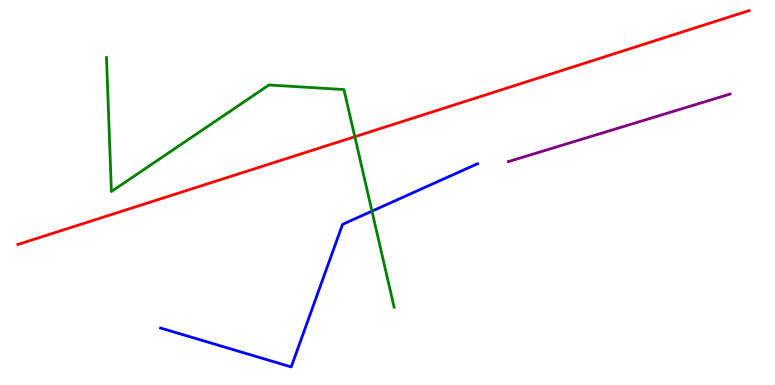[{'lines': ['blue', 'red'], 'intersections': []}, {'lines': ['green', 'red'], 'intersections': [{'x': 4.58, 'y': 6.45}]}, {'lines': ['purple', 'red'], 'intersections': []}, {'lines': ['blue', 'green'], 'intersections': [{'x': 4.8, 'y': 4.52}]}, {'lines': ['blue', 'purple'], 'intersections': []}, {'lines': ['green', 'purple'], 'intersections': []}]